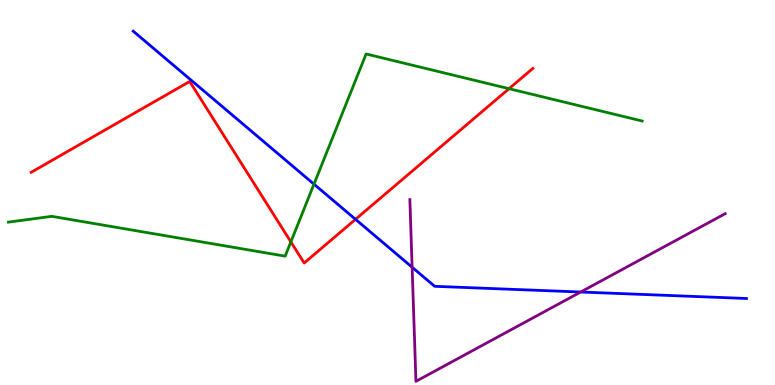[{'lines': ['blue', 'red'], 'intersections': [{'x': 4.59, 'y': 4.3}]}, {'lines': ['green', 'red'], 'intersections': [{'x': 3.75, 'y': 3.72}, {'x': 6.57, 'y': 7.7}]}, {'lines': ['purple', 'red'], 'intersections': []}, {'lines': ['blue', 'green'], 'intersections': [{'x': 4.05, 'y': 5.22}]}, {'lines': ['blue', 'purple'], 'intersections': [{'x': 5.32, 'y': 3.06}, {'x': 7.49, 'y': 2.42}]}, {'lines': ['green', 'purple'], 'intersections': []}]